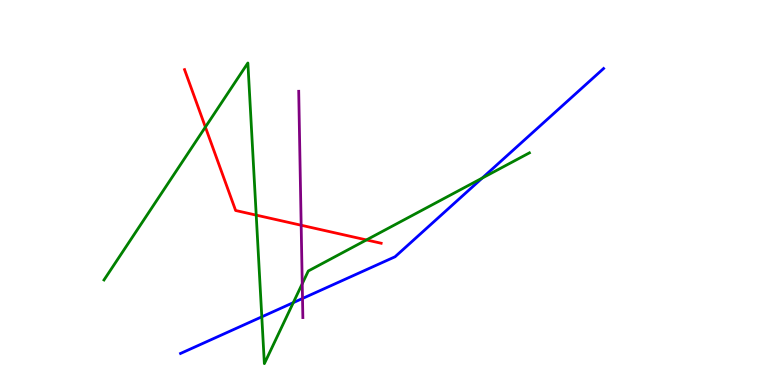[{'lines': ['blue', 'red'], 'intersections': []}, {'lines': ['green', 'red'], 'intersections': [{'x': 2.65, 'y': 6.7}, {'x': 3.31, 'y': 4.41}, {'x': 4.73, 'y': 3.77}]}, {'lines': ['purple', 'red'], 'intersections': [{'x': 3.89, 'y': 4.15}]}, {'lines': ['blue', 'green'], 'intersections': [{'x': 3.38, 'y': 1.77}, {'x': 3.78, 'y': 2.14}, {'x': 6.22, 'y': 5.37}]}, {'lines': ['blue', 'purple'], 'intersections': [{'x': 3.9, 'y': 2.25}]}, {'lines': ['green', 'purple'], 'intersections': [{'x': 3.9, 'y': 2.63}]}]